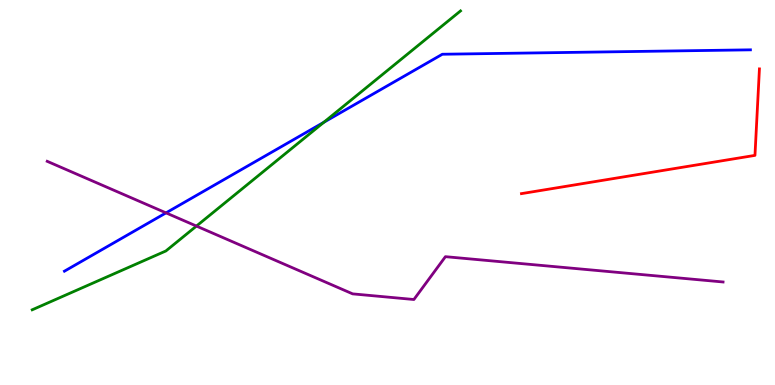[{'lines': ['blue', 'red'], 'intersections': []}, {'lines': ['green', 'red'], 'intersections': []}, {'lines': ['purple', 'red'], 'intersections': []}, {'lines': ['blue', 'green'], 'intersections': [{'x': 4.18, 'y': 6.82}]}, {'lines': ['blue', 'purple'], 'intersections': [{'x': 2.14, 'y': 4.47}]}, {'lines': ['green', 'purple'], 'intersections': [{'x': 2.53, 'y': 4.13}]}]